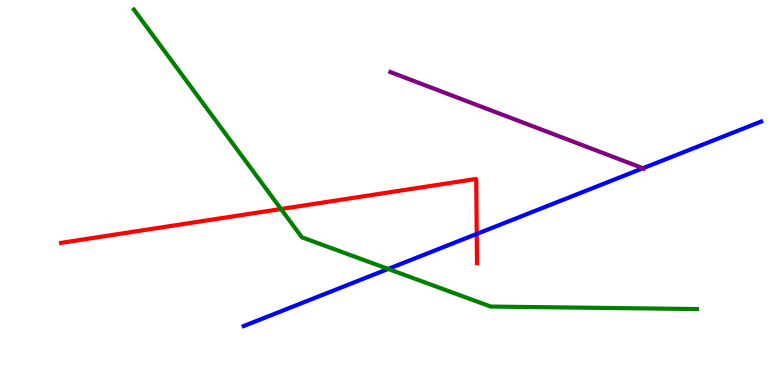[{'lines': ['blue', 'red'], 'intersections': [{'x': 6.15, 'y': 3.92}]}, {'lines': ['green', 'red'], 'intersections': [{'x': 3.63, 'y': 4.57}]}, {'lines': ['purple', 'red'], 'intersections': []}, {'lines': ['blue', 'green'], 'intersections': [{'x': 5.01, 'y': 3.01}]}, {'lines': ['blue', 'purple'], 'intersections': [{'x': 8.3, 'y': 5.63}]}, {'lines': ['green', 'purple'], 'intersections': []}]